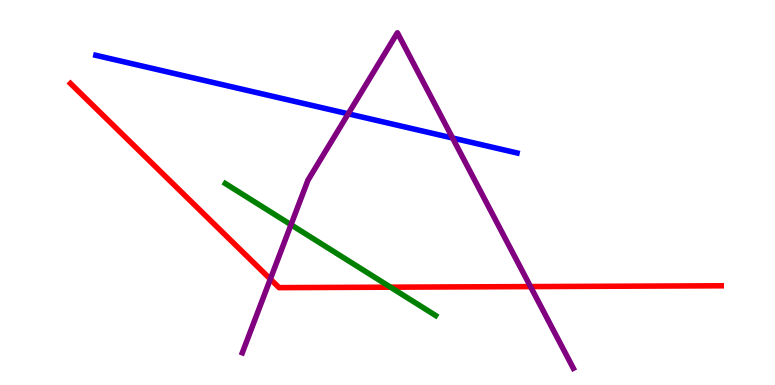[{'lines': ['blue', 'red'], 'intersections': []}, {'lines': ['green', 'red'], 'intersections': [{'x': 5.04, 'y': 2.54}]}, {'lines': ['purple', 'red'], 'intersections': [{'x': 3.49, 'y': 2.75}, {'x': 6.85, 'y': 2.56}]}, {'lines': ['blue', 'green'], 'intersections': []}, {'lines': ['blue', 'purple'], 'intersections': [{'x': 4.49, 'y': 7.04}, {'x': 5.84, 'y': 6.42}]}, {'lines': ['green', 'purple'], 'intersections': [{'x': 3.75, 'y': 4.16}]}]